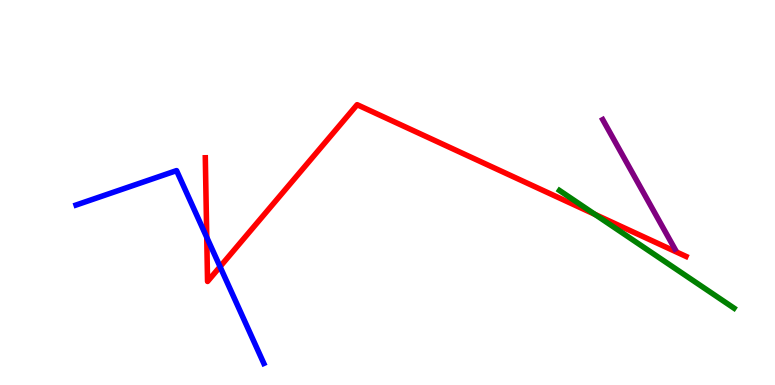[{'lines': ['blue', 'red'], 'intersections': [{'x': 2.67, 'y': 3.84}, {'x': 2.84, 'y': 3.07}]}, {'lines': ['green', 'red'], 'intersections': [{'x': 7.68, 'y': 4.43}]}, {'lines': ['purple', 'red'], 'intersections': []}, {'lines': ['blue', 'green'], 'intersections': []}, {'lines': ['blue', 'purple'], 'intersections': []}, {'lines': ['green', 'purple'], 'intersections': []}]